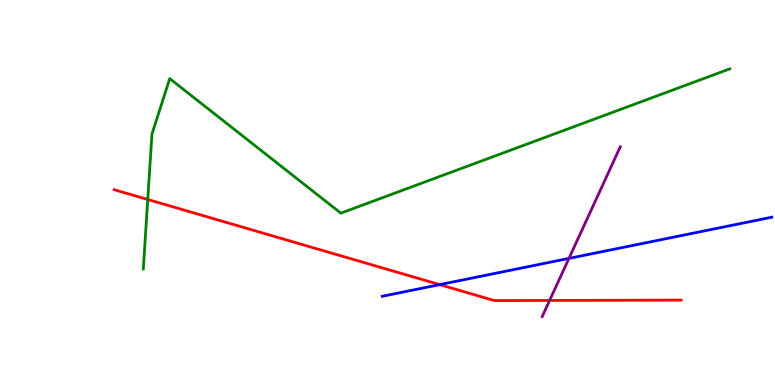[{'lines': ['blue', 'red'], 'intersections': [{'x': 5.67, 'y': 2.61}]}, {'lines': ['green', 'red'], 'intersections': [{'x': 1.91, 'y': 4.82}]}, {'lines': ['purple', 'red'], 'intersections': [{'x': 7.09, 'y': 2.2}]}, {'lines': ['blue', 'green'], 'intersections': []}, {'lines': ['blue', 'purple'], 'intersections': [{'x': 7.34, 'y': 3.29}]}, {'lines': ['green', 'purple'], 'intersections': []}]